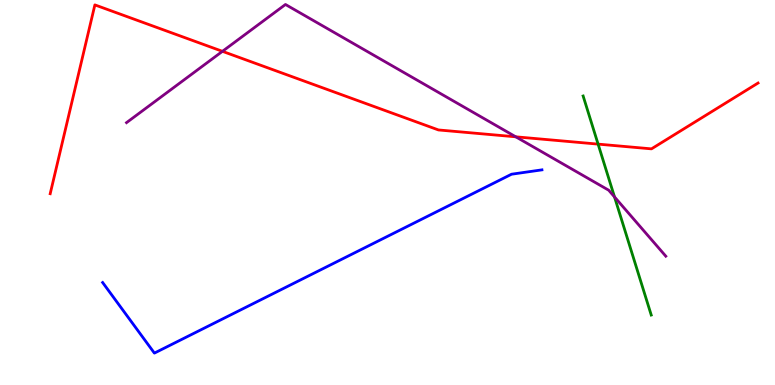[{'lines': ['blue', 'red'], 'intersections': []}, {'lines': ['green', 'red'], 'intersections': [{'x': 7.72, 'y': 6.26}]}, {'lines': ['purple', 'red'], 'intersections': [{'x': 2.87, 'y': 8.67}, {'x': 6.66, 'y': 6.45}]}, {'lines': ['blue', 'green'], 'intersections': []}, {'lines': ['blue', 'purple'], 'intersections': []}, {'lines': ['green', 'purple'], 'intersections': [{'x': 7.93, 'y': 4.88}]}]